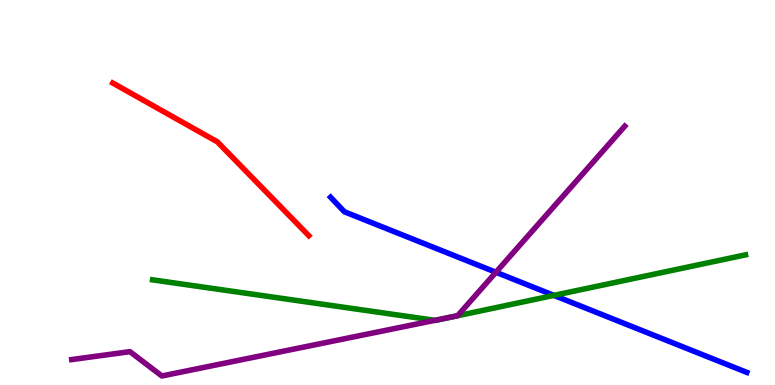[{'lines': ['blue', 'red'], 'intersections': []}, {'lines': ['green', 'red'], 'intersections': []}, {'lines': ['purple', 'red'], 'intersections': []}, {'lines': ['blue', 'green'], 'intersections': [{'x': 7.15, 'y': 2.33}]}, {'lines': ['blue', 'purple'], 'intersections': [{'x': 6.4, 'y': 2.93}]}, {'lines': ['green', 'purple'], 'intersections': [{'x': 5.61, 'y': 1.68}]}]